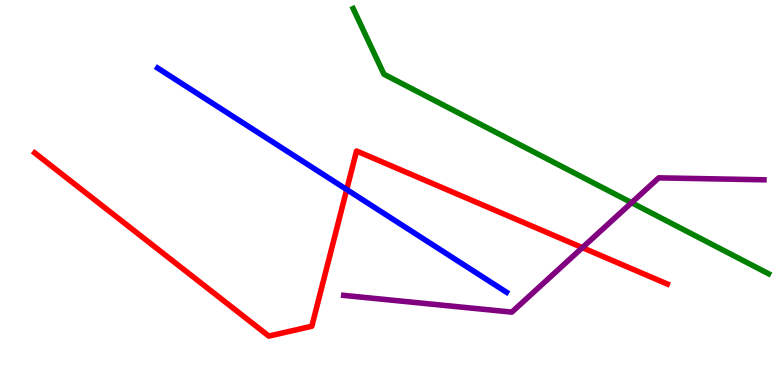[{'lines': ['blue', 'red'], 'intersections': [{'x': 4.47, 'y': 5.08}]}, {'lines': ['green', 'red'], 'intersections': []}, {'lines': ['purple', 'red'], 'intersections': [{'x': 7.51, 'y': 3.57}]}, {'lines': ['blue', 'green'], 'intersections': []}, {'lines': ['blue', 'purple'], 'intersections': []}, {'lines': ['green', 'purple'], 'intersections': [{'x': 8.15, 'y': 4.74}]}]